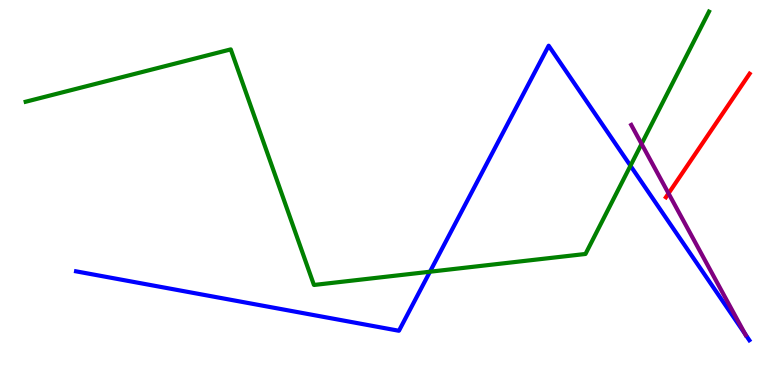[{'lines': ['blue', 'red'], 'intersections': []}, {'lines': ['green', 'red'], 'intersections': []}, {'lines': ['purple', 'red'], 'intersections': [{'x': 8.63, 'y': 4.98}]}, {'lines': ['blue', 'green'], 'intersections': [{'x': 5.55, 'y': 2.94}, {'x': 8.13, 'y': 5.7}]}, {'lines': ['blue', 'purple'], 'intersections': [{'x': 9.62, 'y': 1.32}]}, {'lines': ['green', 'purple'], 'intersections': [{'x': 8.28, 'y': 6.26}]}]